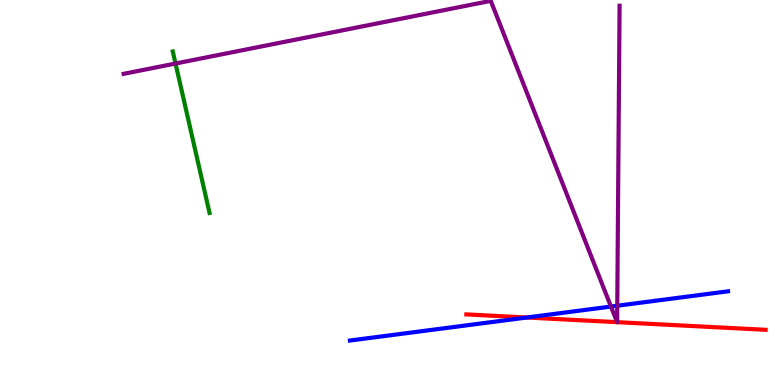[{'lines': ['blue', 'red'], 'intersections': [{'x': 6.8, 'y': 1.75}]}, {'lines': ['green', 'red'], 'intersections': []}, {'lines': ['purple', 'red'], 'intersections': [{'x': 7.96, 'y': 1.63}, {'x': 7.96, 'y': 1.63}]}, {'lines': ['blue', 'green'], 'intersections': []}, {'lines': ['blue', 'purple'], 'intersections': [{'x': 7.88, 'y': 2.04}, {'x': 7.96, 'y': 2.06}]}, {'lines': ['green', 'purple'], 'intersections': [{'x': 2.26, 'y': 8.35}]}]